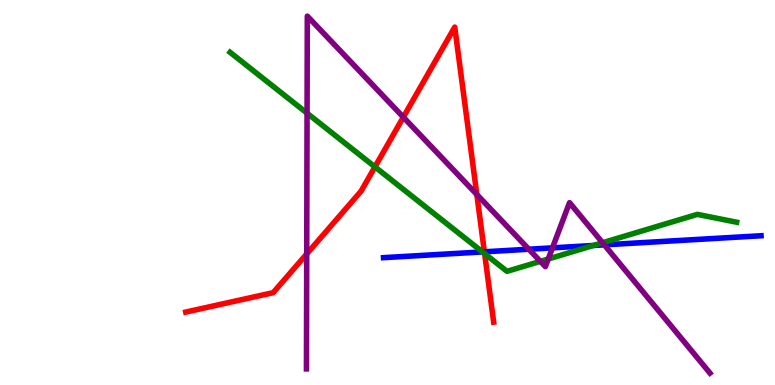[{'lines': ['blue', 'red'], 'intersections': [{'x': 6.25, 'y': 3.46}]}, {'lines': ['green', 'red'], 'intersections': [{'x': 4.84, 'y': 5.67}, {'x': 6.25, 'y': 3.41}]}, {'lines': ['purple', 'red'], 'intersections': [{'x': 3.96, 'y': 3.4}, {'x': 5.2, 'y': 6.96}, {'x': 6.15, 'y': 4.95}]}, {'lines': ['blue', 'green'], 'intersections': [{'x': 6.23, 'y': 3.46}, {'x': 7.66, 'y': 3.62}]}, {'lines': ['blue', 'purple'], 'intersections': [{'x': 6.82, 'y': 3.53}, {'x': 7.13, 'y': 3.56}, {'x': 7.8, 'y': 3.64}]}, {'lines': ['green', 'purple'], 'intersections': [{'x': 3.96, 'y': 7.06}, {'x': 6.97, 'y': 3.21}, {'x': 7.07, 'y': 3.27}, {'x': 7.78, 'y': 3.7}]}]